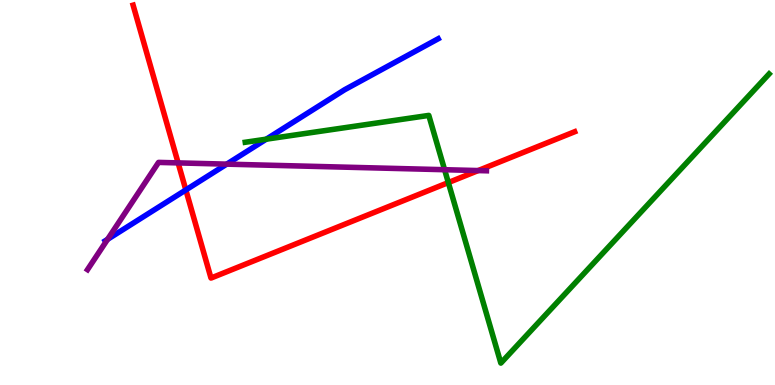[{'lines': ['blue', 'red'], 'intersections': [{'x': 2.4, 'y': 5.07}]}, {'lines': ['green', 'red'], 'intersections': [{'x': 5.78, 'y': 5.26}]}, {'lines': ['purple', 'red'], 'intersections': [{'x': 2.3, 'y': 5.77}, {'x': 6.17, 'y': 5.57}]}, {'lines': ['blue', 'green'], 'intersections': [{'x': 3.44, 'y': 6.38}]}, {'lines': ['blue', 'purple'], 'intersections': [{'x': 1.39, 'y': 3.78}, {'x': 2.93, 'y': 5.74}]}, {'lines': ['green', 'purple'], 'intersections': [{'x': 5.74, 'y': 5.59}]}]